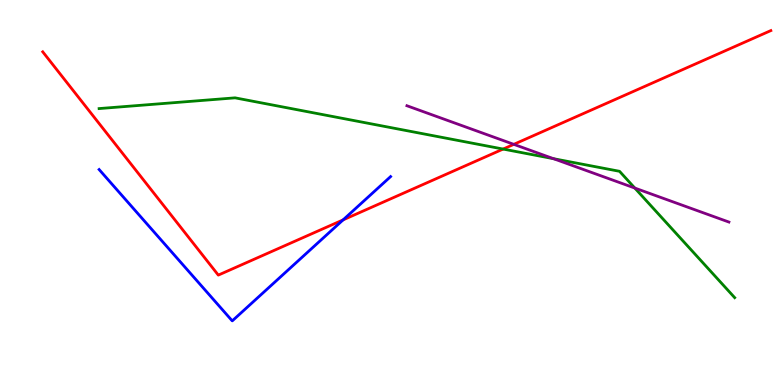[{'lines': ['blue', 'red'], 'intersections': [{'x': 4.43, 'y': 4.29}]}, {'lines': ['green', 'red'], 'intersections': [{'x': 6.49, 'y': 6.13}]}, {'lines': ['purple', 'red'], 'intersections': [{'x': 6.63, 'y': 6.25}]}, {'lines': ['blue', 'green'], 'intersections': []}, {'lines': ['blue', 'purple'], 'intersections': []}, {'lines': ['green', 'purple'], 'intersections': [{'x': 7.14, 'y': 5.88}, {'x': 8.19, 'y': 5.12}]}]